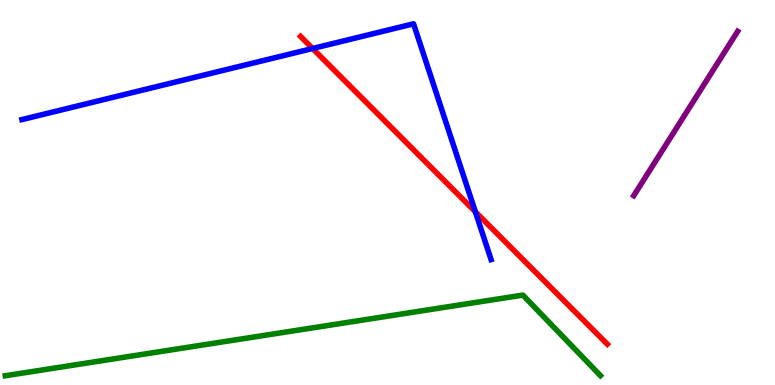[{'lines': ['blue', 'red'], 'intersections': [{'x': 4.03, 'y': 8.74}, {'x': 6.13, 'y': 4.5}]}, {'lines': ['green', 'red'], 'intersections': []}, {'lines': ['purple', 'red'], 'intersections': []}, {'lines': ['blue', 'green'], 'intersections': []}, {'lines': ['blue', 'purple'], 'intersections': []}, {'lines': ['green', 'purple'], 'intersections': []}]